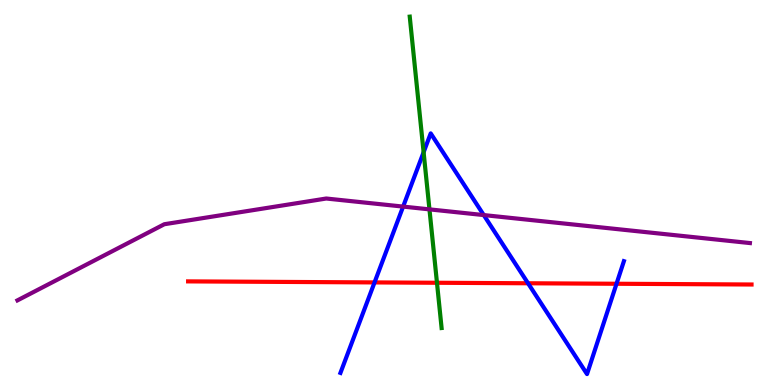[{'lines': ['blue', 'red'], 'intersections': [{'x': 4.83, 'y': 2.66}, {'x': 6.81, 'y': 2.64}, {'x': 7.96, 'y': 2.63}]}, {'lines': ['green', 'red'], 'intersections': [{'x': 5.64, 'y': 2.66}]}, {'lines': ['purple', 'red'], 'intersections': []}, {'lines': ['blue', 'green'], 'intersections': [{'x': 5.47, 'y': 6.05}]}, {'lines': ['blue', 'purple'], 'intersections': [{'x': 5.2, 'y': 4.63}, {'x': 6.24, 'y': 4.41}]}, {'lines': ['green', 'purple'], 'intersections': [{'x': 5.54, 'y': 4.56}]}]